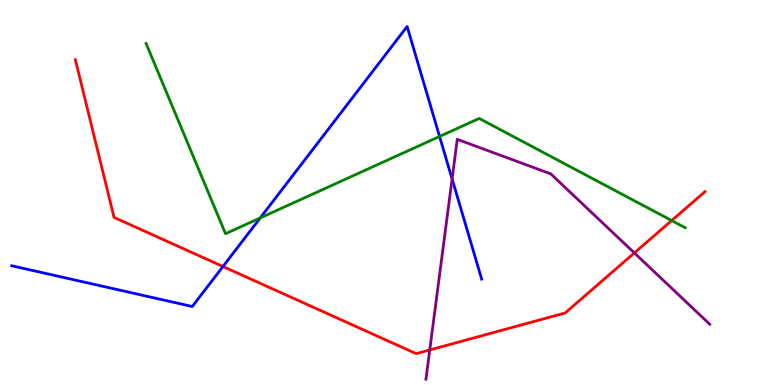[{'lines': ['blue', 'red'], 'intersections': [{'x': 2.88, 'y': 3.08}]}, {'lines': ['green', 'red'], 'intersections': [{'x': 8.67, 'y': 4.27}]}, {'lines': ['purple', 'red'], 'intersections': [{'x': 5.55, 'y': 0.91}, {'x': 8.19, 'y': 3.43}]}, {'lines': ['blue', 'green'], 'intersections': [{'x': 3.36, 'y': 4.34}, {'x': 5.67, 'y': 6.46}]}, {'lines': ['blue', 'purple'], 'intersections': [{'x': 5.83, 'y': 5.35}]}, {'lines': ['green', 'purple'], 'intersections': []}]